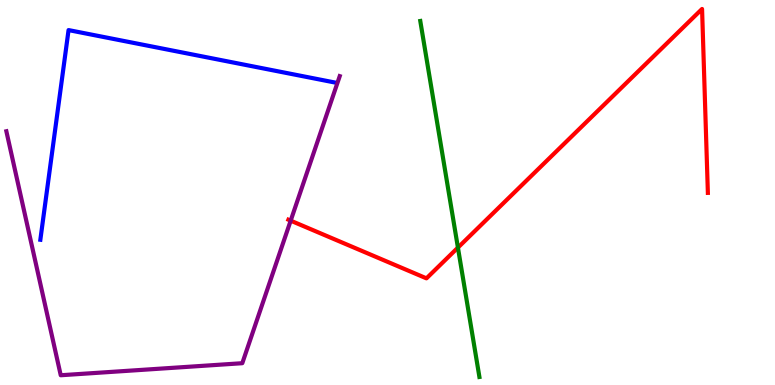[{'lines': ['blue', 'red'], 'intersections': []}, {'lines': ['green', 'red'], 'intersections': [{'x': 5.91, 'y': 3.57}]}, {'lines': ['purple', 'red'], 'intersections': [{'x': 3.75, 'y': 4.27}]}, {'lines': ['blue', 'green'], 'intersections': []}, {'lines': ['blue', 'purple'], 'intersections': []}, {'lines': ['green', 'purple'], 'intersections': []}]